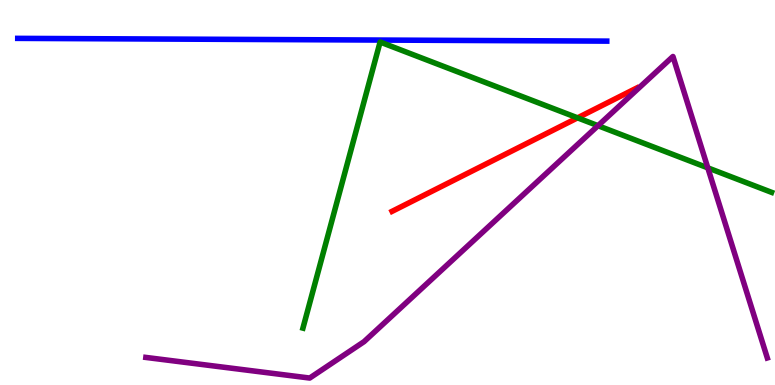[{'lines': ['blue', 'red'], 'intersections': []}, {'lines': ['green', 'red'], 'intersections': [{'x': 7.45, 'y': 6.94}]}, {'lines': ['purple', 'red'], 'intersections': []}, {'lines': ['blue', 'green'], 'intersections': []}, {'lines': ['blue', 'purple'], 'intersections': []}, {'lines': ['green', 'purple'], 'intersections': [{'x': 7.72, 'y': 6.74}, {'x': 9.13, 'y': 5.64}]}]